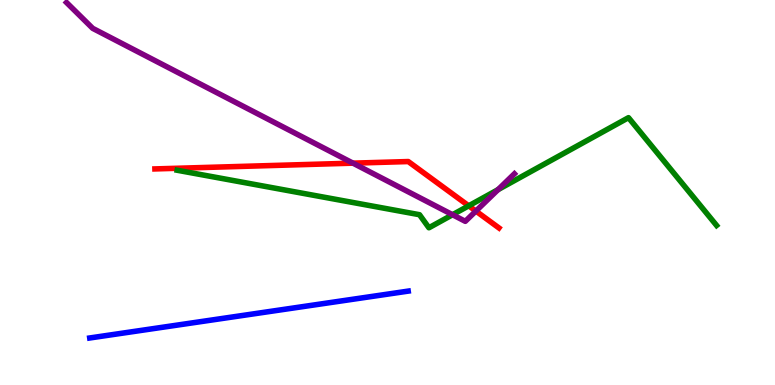[{'lines': ['blue', 'red'], 'intersections': []}, {'lines': ['green', 'red'], 'intersections': [{'x': 6.05, 'y': 4.65}]}, {'lines': ['purple', 'red'], 'intersections': [{'x': 4.55, 'y': 5.76}, {'x': 6.14, 'y': 4.52}]}, {'lines': ['blue', 'green'], 'intersections': []}, {'lines': ['blue', 'purple'], 'intersections': []}, {'lines': ['green', 'purple'], 'intersections': [{'x': 5.84, 'y': 4.42}, {'x': 6.43, 'y': 5.07}]}]